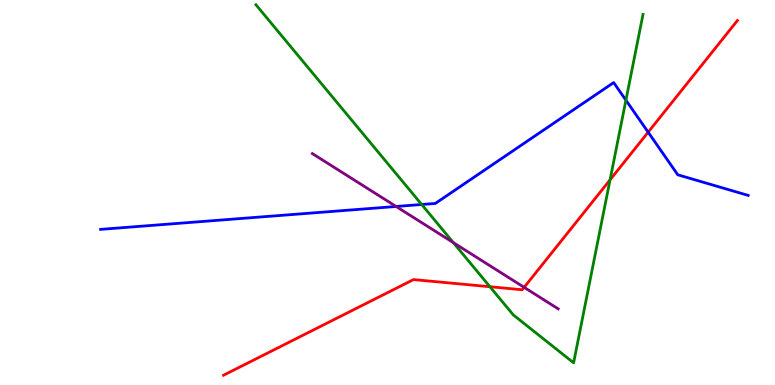[{'lines': ['blue', 'red'], 'intersections': [{'x': 8.36, 'y': 6.57}]}, {'lines': ['green', 'red'], 'intersections': [{'x': 6.32, 'y': 2.55}, {'x': 7.87, 'y': 5.33}]}, {'lines': ['purple', 'red'], 'intersections': [{'x': 6.76, 'y': 2.54}]}, {'lines': ['blue', 'green'], 'intersections': [{'x': 5.44, 'y': 4.69}, {'x': 8.08, 'y': 7.4}]}, {'lines': ['blue', 'purple'], 'intersections': [{'x': 5.11, 'y': 4.64}]}, {'lines': ['green', 'purple'], 'intersections': [{'x': 5.85, 'y': 3.7}]}]